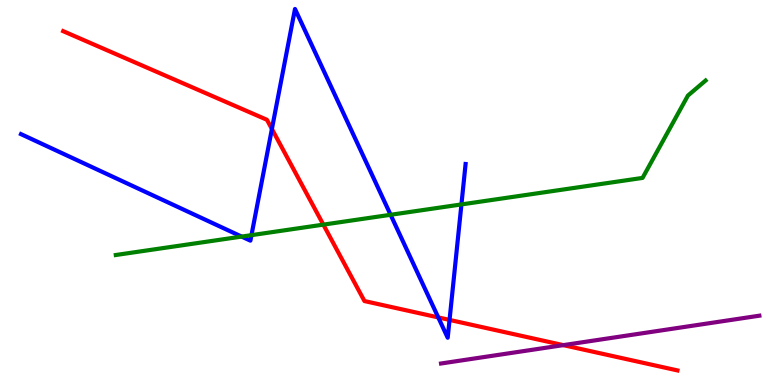[{'lines': ['blue', 'red'], 'intersections': [{'x': 3.51, 'y': 6.65}, {'x': 5.66, 'y': 1.76}, {'x': 5.8, 'y': 1.69}]}, {'lines': ['green', 'red'], 'intersections': [{'x': 4.17, 'y': 4.17}]}, {'lines': ['purple', 'red'], 'intersections': [{'x': 7.27, 'y': 1.04}]}, {'lines': ['blue', 'green'], 'intersections': [{'x': 3.12, 'y': 3.85}, {'x': 3.24, 'y': 3.89}, {'x': 5.04, 'y': 4.42}, {'x': 5.95, 'y': 4.69}]}, {'lines': ['blue', 'purple'], 'intersections': []}, {'lines': ['green', 'purple'], 'intersections': []}]